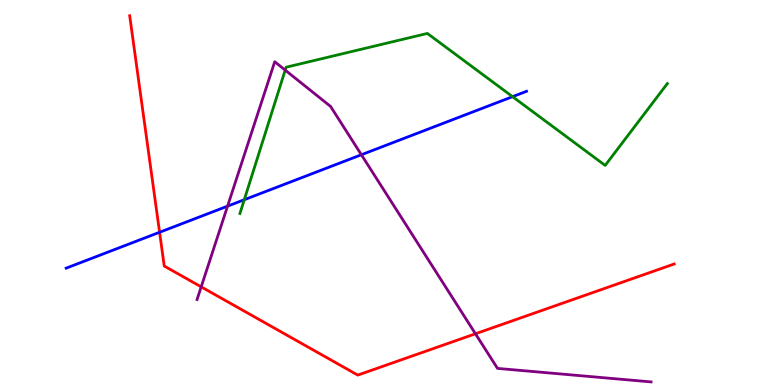[{'lines': ['blue', 'red'], 'intersections': [{'x': 2.06, 'y': 3.97}]}, {'lines': ['green', 'red'], 'intersections': []}, {'lines': ['purple', 'red'], 'intersections': [{'x': 2.6, 'y': 2.55}, {'x': 6.13, 'y': 1.33}]}, {'lines': ['blue', 'green'], 'intersections': [{'x': 3.15, 'y': 4.81}, {'x': 6.61, 'y': 7.49}]}, {'lines': ['blue', 'purple'], 'intersections': [{'x': 2.94, 'y': 4.65}, {'x': 4.66, 'y': 5.98}]}, {'lines': ['green', 'purple'], 'intersections': [{'x': 3.68, 'y': 8.18}]}]